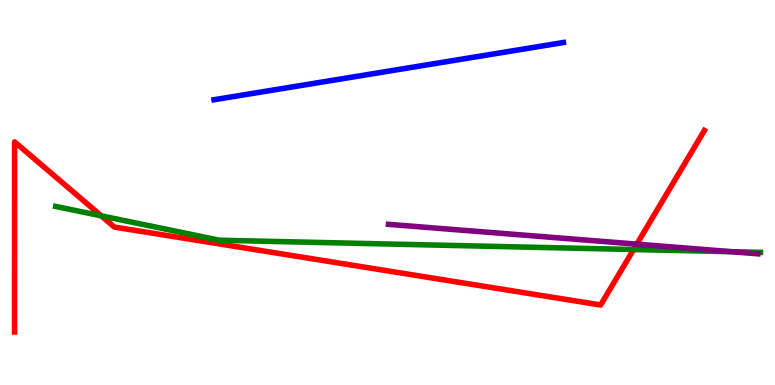[{'lines': ['blue', 'red'], 'intersections': []}, {'lines': ['green', 'red'], 'intersections': [{'x': 1.31, 'y': 4.39}, {'x': 8.18, 'y': 3.52}]}, {'lines': ['purple', 'red'], 'intersections': [{'x': 8.22, 'y': 3.66}]}, {'lines': ['blue', 'green'], 'intersections': []}, {'lines': ['blue', 'purple'], 'intersections': []}, {'lines': ['green', 'purple'], 'intersections': [{'x': 9.44, 'y': 3.46}]}]